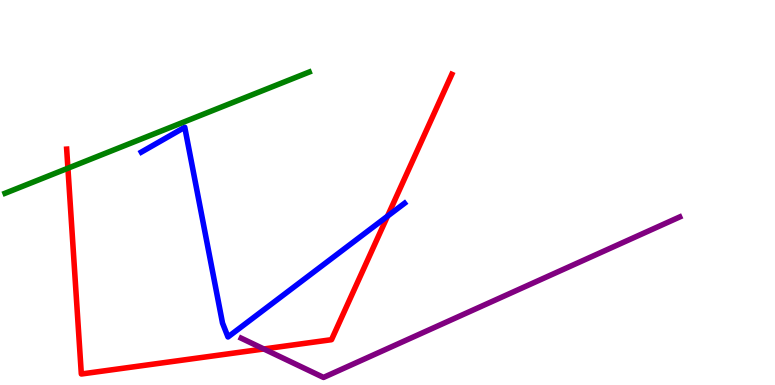[{'lines': ['blue', 'red'], 'intersections': [{'x': 5.0, 'y': 4.39}]}, {'lines': ['green', 'red'], 'intersections': [{'x': 0.876, 'y': 5.63}]}, {'lines': ['purple', 'red'], 'intersections': [{'x': 3.4, 'y': 0.936}]}, {'lines': ['blue', 'green'], 'intersections': []}, {'lines': ['blue', 'purple'], 'intersections': []}, {'lines': ['green', 'purple'], 'intersections': []}]